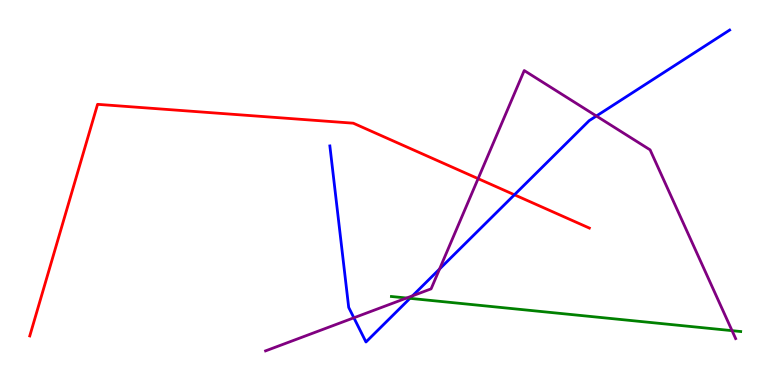[{'lines': ['blue', 'red'], 'intersections': [{'x': 6.64, 'y': 4.94}]}, {'lines': ['green', 'red'], 'intersections': []}, {'lines': ['purple', 'red'], 'intersections': [{'x': 6.17, 'y': 5.36}]}, {'lines': ['blue', 'green'], 'intersections': [{'x': 5.29, 'y': 2.25}]}, {'lines': ['blue', 'purple'], 'intersections': [{'x': 4.57, 'y': 1.75}, {'x': 5.32, 'y': 2.32}, {'x': 5.67, 'y': 3.01}, {'x': 7.7, 'y': 6.99}]}, {'lines': ['green', 'purple'], 'intersections': [{'x': 5.25, 'y': 2.26}, {'x': 9.45, 'y': 1.41}]}]